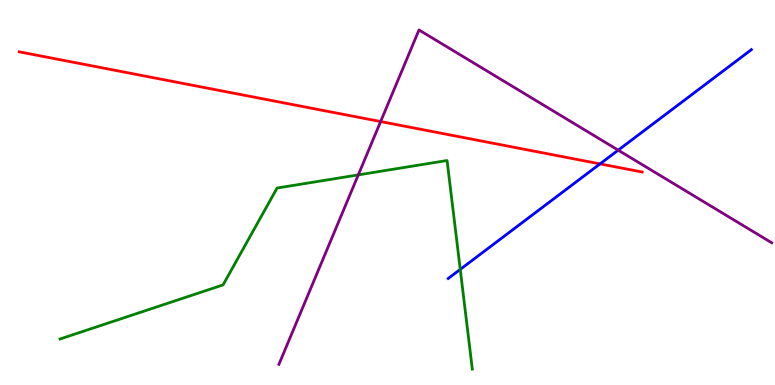[{'lines': ['blue', 'red'], 'intersections': [{'x': 7.74, 'y': 5.74}]}, {'lines': ['green', 'red'], 'intersections': []}, {'lines': ['purple', 'red'], 'intersections': [{'x': 4.91, 'y': 6.84}]}, {'lines': ['blue', 'green'], 'intersections': [{'x': 5.94, 'y': 3.0}]}, {'lines': ['blue', 'purple'], 'intersections': [{'x': 7.98, 'y': 6.1}]}, {'lines': ['green', 'purple'], 'intersections': [{'x': 4.62, 'y': 5.46}]}]